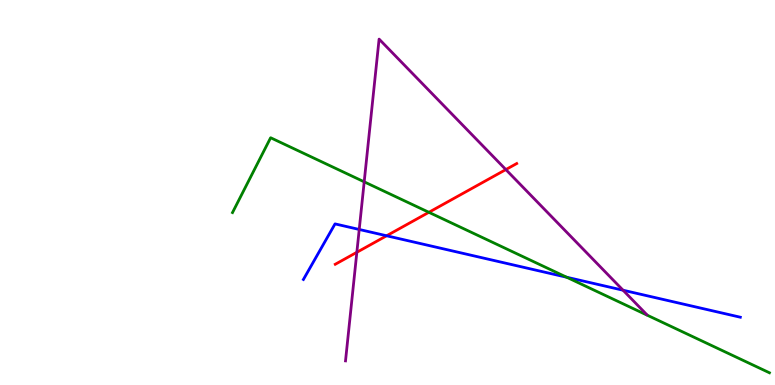[{'lines': ['blue', 'red'], 'intersections': [{'x': 4.99, 'y': 3.88}]}, {'lines': ['green', 'red'], 'intersections': [{'x': 5.53, 'y': 4.49}]}, {'lines': ['purple', 'red'], 'intersections': [{'x': 4.6, 'y': 3.45}, {'x': 6.53, 'y': 5.6}]}, {'lines': ['blue', 'green'], 'intersections': [{'x': 7.31, 'y': 2.8}]}, {'lines': ['blue', 'purple'], 'intersections': [{'x': 4.64, 'y': 4.04}, {'x': 8.04, 'y': 2.46}]}, {'lines': ['green', 'purple'], 'intersections': [{'x': 4.7, 'y': 5.28}]}]